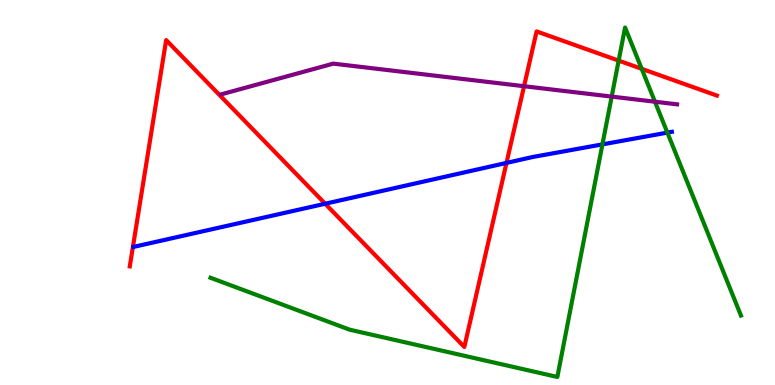[{'lines': ['blue', 'red'], 'intersections': [{'x': 4.2, 'y': 4.71}, {'x': 6.54, 'y': 5.77}]}, {'lines': ['green', 'red'], 'intersections': [{'x': 7.98, 'y': 8.43}, {'x': 8.28, 'y': 8.21}]}, {'lines': ['purple', 'red'], 'intersections': [{'x': 6.76, 'y': 7.76}]}, {'lines': ['blue', 'green'], 'intersections': [{'x': 7.77, 'y': 6.25}, {'x': 8.61, 'y': 6.56}]}, {'lines': ['blue', 'purple'], 'intersections': []}, {'lines': ['green', 'purple'], 'intersections': [{'x': 7.89, 'y': 7.49}, {'x': 8.45, 'y': 7.36}]}]